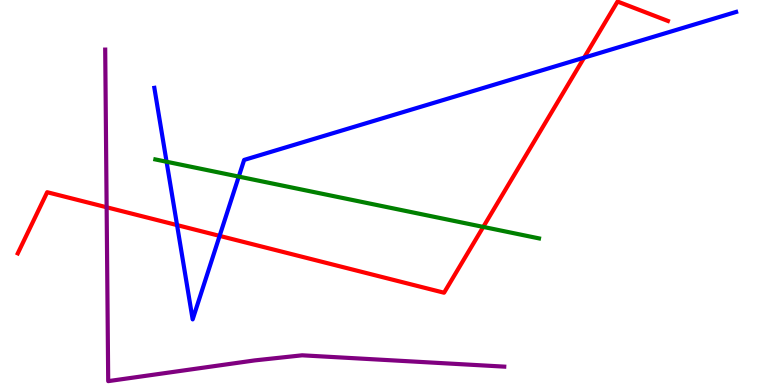[{'lines': ['blue', 'red'], 'intersections': [{'x': 2.28, 'y': 4.15}, {'x': 2.83, 'y': 3.87}, {'x': 7.54, 'y': 8.5}]}, {'lines': ['green', 'red'], 'intersections': [{'x': 6.24, 'y': 4.11}]}, {'lines': ['purple', 'red'], 'intersections': [{'x': 1.38, 'y': 4.62}]}, {'lines': ['blue', 'green'], 'intersections': [{'x': 2.15, 'y': 5.8}, {'x': 3.08, 'y': 5.41}]}, {'lines': ['blue', 'purple'], 'intersections': []}, {'lines': ['green', 'purple'], 'intersections': []}]